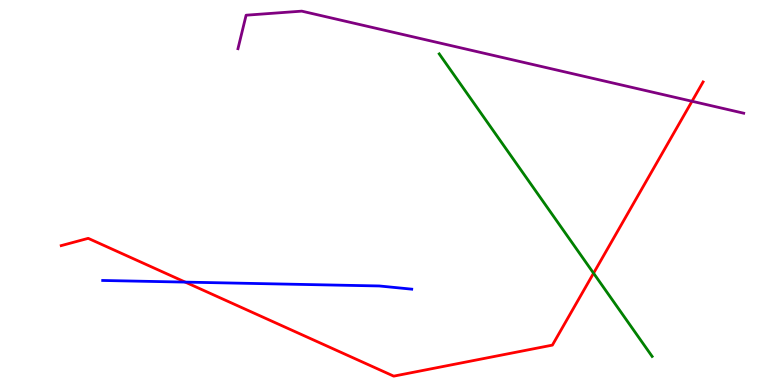[{'lines': ['blue', 'red'], 'intersections': [{'x': 2.39, 'y': 2.67}]}, {'lines': ['green', 'red'], 'intersections': [{'x': 7.66, 'y': 2.9}]}, {'lines': ['purple', 'red'], 'intersections': [{'x': 8.93, 'y': 7.37}]}, {'lines': ['blue', 'green'], 'intersections': []}, {'lines': ['blue', 'purple'], 'intersections': []}, {'lines': ['green', 'purple'], 'intersections': []}]